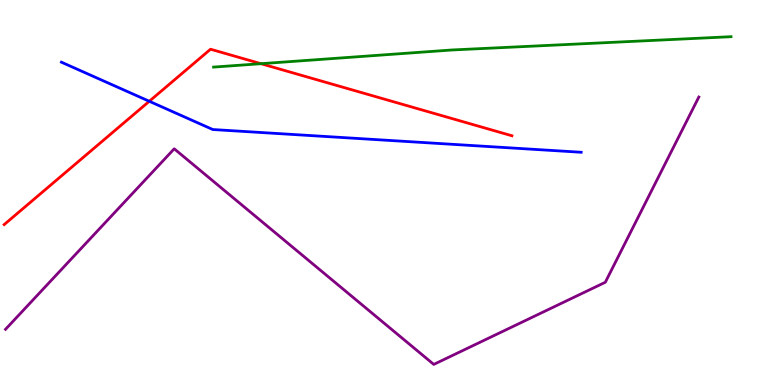[{'lines': ['blue', 'red'], 'intersections': [{'x': 1.93, 'y': 7.37}]}, {'lines': ['green', 'red'], 'intersections': [{'x': 3.37, 'y': 8.35}]}, {'lines': ['purple', 'red'], 'intersections': []}, {'lines': ['blue', 'green'], 'intersections': []}, {'lines': ['blue', 'purple'], 'intersections': []}, {'lines': ['green', 'purple'], 'intersections': []}]